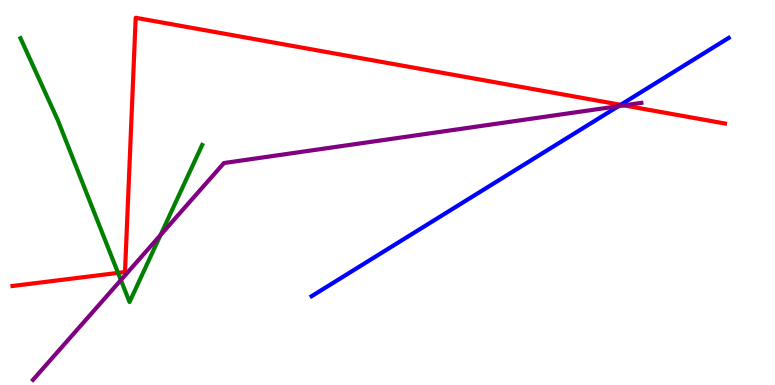[{'lines': ['blue', 'red'], 'intersections': [{'x': 8.01, 'y': 7.28}]}, {'lines': ['green', 'red'], 'intersections': [{'x': 1.52, 'y': 2.91}]}, {'lines': ['purple', 'red'], 'intersections': [{'x': 8.05, 'y': 7.26}]}, {'lines': ['blue', 'green'], 'intersections': []}, {'lines': ['blue', 'purple'], 'intersections': [{'x': 7.98, 'y': 7.24}]}, {'lines': ['green', 'purple'], 'intersections': [{'x': 1.56, 'y': 2.73}, {'x': 2.07, 'y': 3.89}]}]